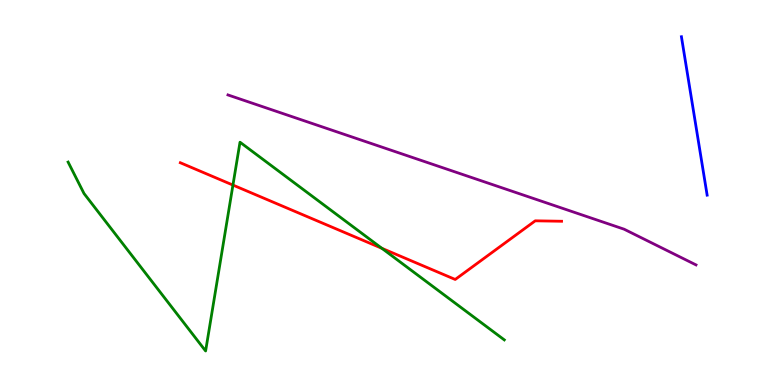[{'lines': ['blue', 'red'], 'intersections': []}, {'lines': ['green', 'red'], 'intersections': [{'x': 3.01, 'y': 5.19}, {'x': 4.93, 'y': 3.55}]}, {'lines': ['purple', 'red'], 'intersections': []}, {'lines': ['blue', 'green'], 'intersections': []}, {'lines': ['blue', 'purple'], 'intersections': []}, {'lines': ['green', 'purple'], 'intersections': []}]